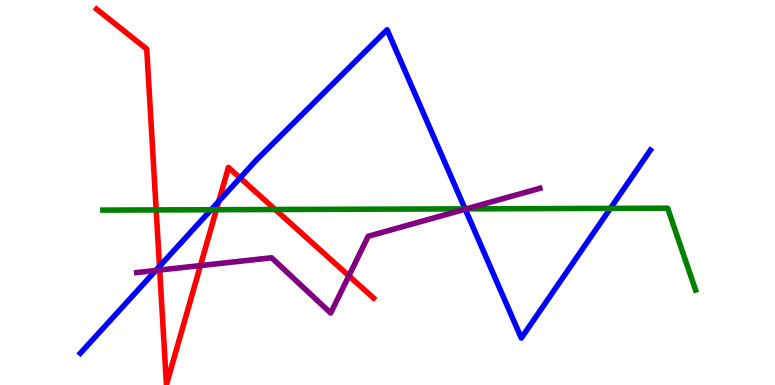[{'lines': ['blue', 'red'], 'intersections': [{'x': 2.06, 'y': 3.08}, {'x': 2.82, 'y': 4.77}, {'x': 3.1, 'y': 5.38}]}, {'lines': ['green', 'red'], 'intersections': [{'x': 2.02, 'y': 4.55}, {'x': 2.79, 'y': 4.55}, {'x': 3.55, 'y': 4.56}]}, {'lines': ['purple', 'red'], 'intersections': [{'x': 2.06, 'y': 2.99}, {'x': 2.59, 'y': 3.1}, {'x': 4.5, 'y': 2.84}]}, {'lines': ['blue', 'green'], 'intersections': [{'x': 2.72, 'y': 4.55}, {'x': 6.0, 'y': 4.57}, {'x': 7.88, 'y': 4.59}]}, {'lines': ['blue', 'purple'], 'intersections': [{'x': 2.01, 'y': 2.97}, {'x': 6.0, 'y': 4.57}]}, {'lines': ['green', 'purple'], 'intersections': [{'x': 6.02, 'y': 4.57}]}]